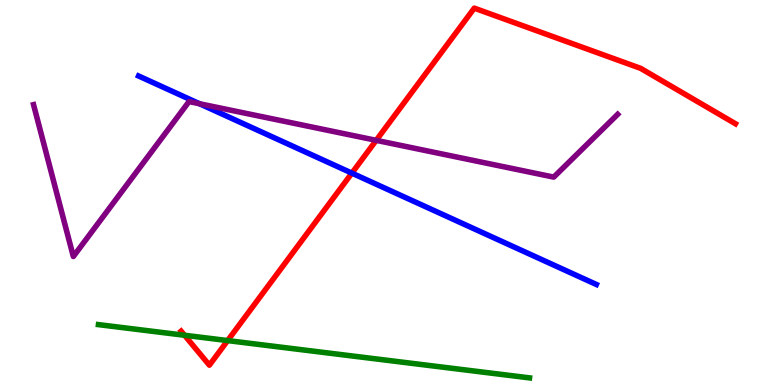[{'lines': ['blue', 'red'], 'intersections': [{'x': 4.54, 'y': 5.5}]}, {'lines': ['green', 'red'], 'intersections': [{'x': 2.38, 'y': 1.29}, {'x': 2.94, 'y': 1.15}]}, {'lines': ['purple', 'red'], 'intersections': [{'x': 4.85, 'y': 6.35}]}, {'lines': ['blue', 'green'], 'intersections': []}, {'lines': ['blue', 'purple'], 'intersections': [{'x': 2.57, 'y': 7.31}]}, {'lines': ['green', 'purple'], 'intersections': []}]